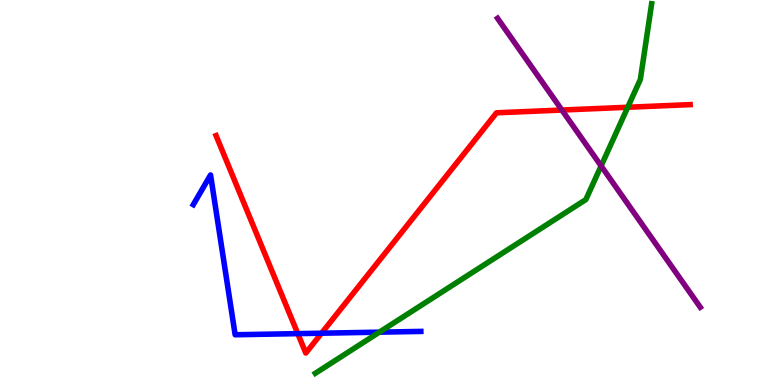[{'lines': ['blue', 'red'], 'intersections': [{'x': 3.84, 'y': 1.33}, {'x': 4.15, 'y': 1.35}]}, {'lines': ['green', 'red'], 'intersections': [{'x': 8.1, 'y': 7.21}]}, {'lines': ['purple', 'red'], 'intersections': [{'x': 7.25, 'y': 7.14}]}, {'lines': ['blue', 'green'], 'intersections': [{'x': 4.9, 'y': 1.37}]}, {'lines': ['blue', 'purple'], 'intersections': []}, {'lines': ['green', 'purple'], 'intersections': [{'x': 7.76, 'y': 5.69}]}]